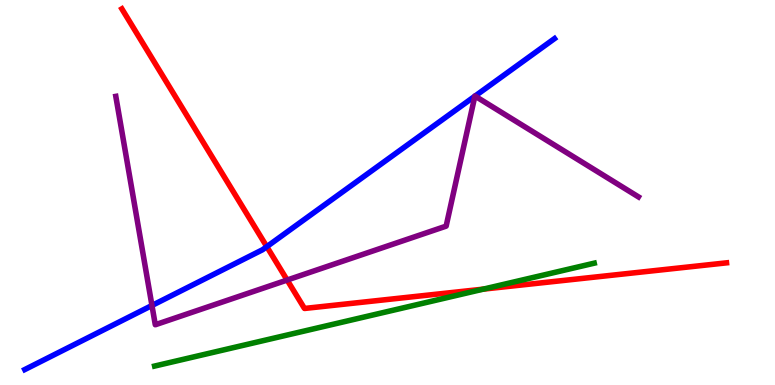[{'lines': ['blue', 'red'], 'intersections': [{'x': 3.44, 'y': 3.59}]}, {'lines': ['green', 'red'], 'intersections': [{'x': 6.24, 'y': 2.49}]}, {'lines': ['purple', 'red'], 'intersections': [{'x': 3.71, 'y': 2.73}]}, {'lines': ['blue', 'green'], 'intersections': []}, {'lines': ['blue', 'purple'], 'intersections': [{'x': 1.96, 'y': 2.07}, {'x': 6.13, 'y': 7.5}, {'x': 6.13, 'y': 7.5}]}, {'lines': ['green', 'purple'], 'intersections': []}]